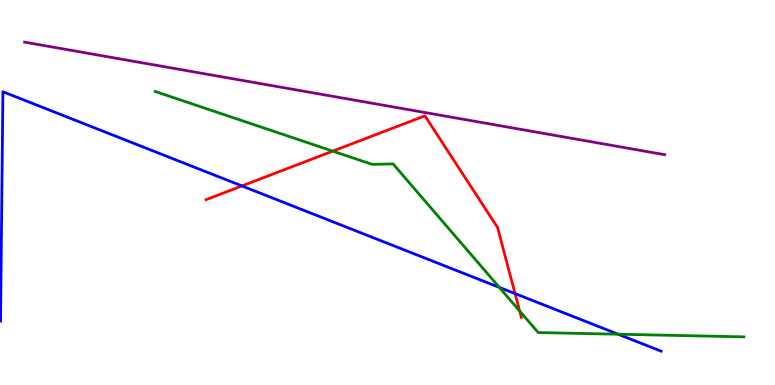[{'lines': ['blue', 'red'], 'intersections': [{'x': 3.12, 'y': 5.17}, {'x': 6.65, 'y': 2.37}]}, {'lines': ['green', 'red'], 'intersections': [{'x': 4.29, 'y': 6.07}, {'x': 6.71, 'y': 1.92}]}, {'lines': ['purple', 'red'], 'intersections': []}, {'lines': ['blue', 'green'], 'intersections': [{'x': 6.44, 'y': 2.53}, {'x': 7.98, 'y': 1.32}]}, {'lines': ['blue', 'purple'], 'intersections': []}, {'lines': ['green', 'purple'], 'intersections': []}]